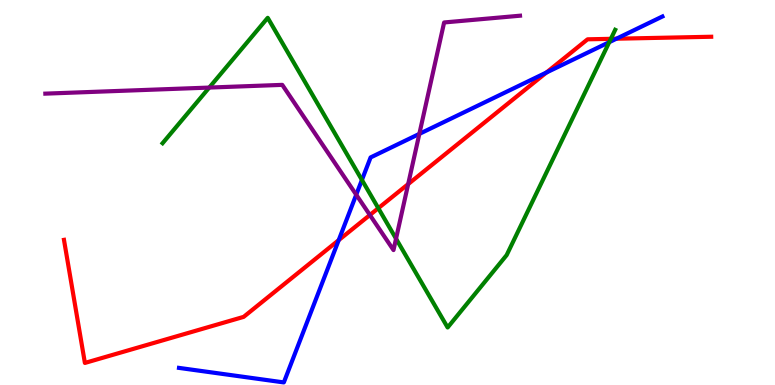[{'lines': ['blue', 'red'], 'intersections': [{'x': 4.37, 'y': 3.76}, {'x': 7.05, 'y': 8.12}, {'x': 7.95, 'y': 8.99}]}, {'lines': ['green', 'red'], 'intersections': [{'x': 4.88, 'y': 4.59}, {'x': 7.88, 'y': 8.99}]}, {'lines': ['purple', 'red'], 'intersections': [{'x': 4.77, 'y': 4.42}, {'x': 5.27, 'y': 5.22}]}, {'lines': ['blue', 'green'], 'intersections': [{'x': 4.67, 'y': 5.33}, {'x': 7.86, 'y': 8.9}]}, {'lines': ['blue', 'purple'], 'intersections': [{'x': 4.6, 'y': 4.94}, {'x': 5.41, 'y': 6.52}]}, {'lines': ['green', 'purple'], 'intersections': [{'x': 2.7, 'y': 7.73}, {'x': 5.11, 'y': 3.8}]}]